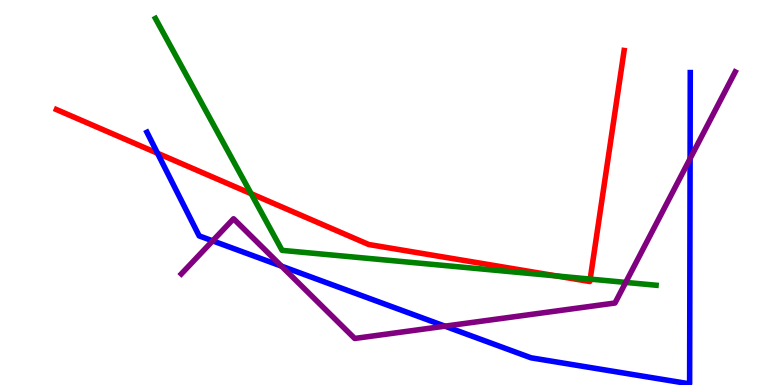[{'lines': ['blue', 'red'], 'intersections': [{'x': 2.03, 'y': 6.02}]}, {'lines': ['green', 'red'], 'intersections': [{'x': 3.24, 'y': 4.97}, {'x': 7.18, 'y': 2.83}, {'x': 7.62, 'y': 2.75}]}, {'lines': ['purple', 'red'], 'intersections': []}, {'lines': ['blue', 'green'], 'intersections': []}, {'lines': ['blue', 'purple'], 'intersections': [{'x': 2.74, 'y': 3.74}, {'x': 3.63, 'y': 3.09}, {'x': 5.74, 'y': 1.53}, {'x': 8.9, 'y': 5.88}]}, {'lines': ['green', 'purple'], 'intersections': [{'x': 8.07, 'y': 2.66}]}]